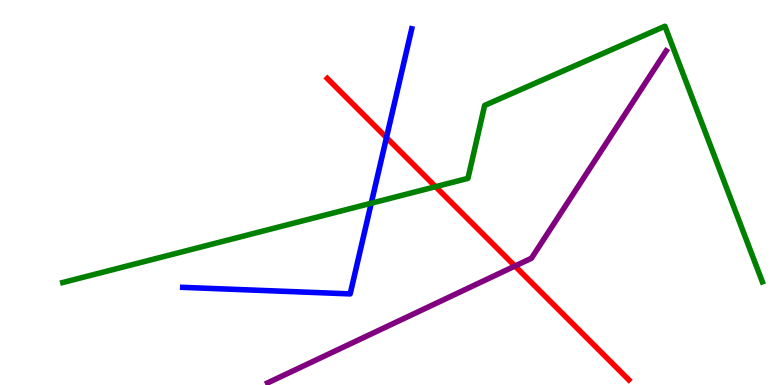[{'lines': ['blue', 'red'], 'intersections': [{'x': 4.99, 'y': 6.43}]}, {'lines': ['green', 'red'], 'intersections': [{'x': 5.62, 'y': 5.15}]}, {'lines': ['purple', 'red'], 'intersections': [{'x': 6.64, 'y': 3.09}]}, {'lines': ['blue', 'green'], 'intersections': [{'x': 4.79, 'y': 4.72}]}, {'lines': ['blue', 'purple'], 'intersections': []}, {'lines': ['green', 'purple'], 'intersections': []}]